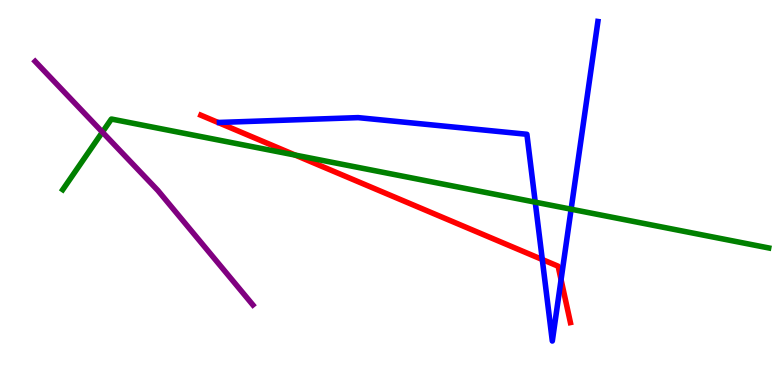[{'lines': ['blue', 'red'], 'intersections': [{'x': 7.0, 'y': 3.26}, {'x': 7.24, 'y': 2.74}]}, {'lines': ['green', 'red'], 'intersections': [{'x': 3.81, 'y': 5.97}]}, {'lines': ['purple', 'red'], 'intersections': []}, {'lines': ['blue', 'green'], 'intersections': [{'x': 6.91, 'y': 4.75}, {'x': 7.37, 'y': 4.57}]}, {'lines': ['blue', 'purple'], 'intersections': []}, {'lines': ['green', 'purple'], 'intersections': [{'x': 1.32, 'y': 6.57}]}]